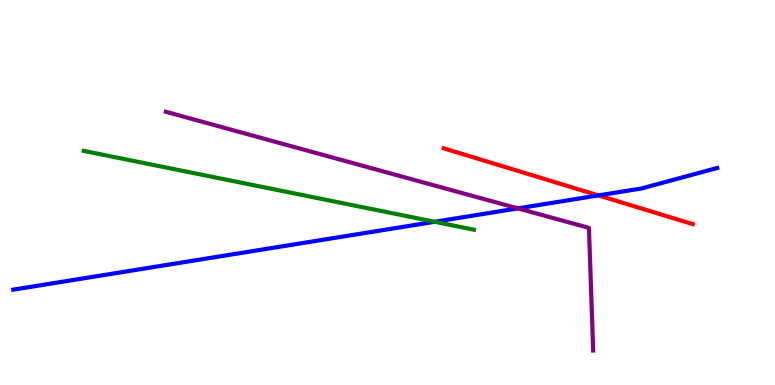[{'lines': ['blue', 'red'], 'intersections': [{'x': 7.72, 'y': 4.92}]}, {'lines': ['green', 'red'], 'intersections': []}, {'lines': ['purple', 'red'], 'intersections': []}, {'lines': ['blue', 'green'], 'intersections': [{'x': 5.61, 'y': 4.24}]}, {'lines': ['blue', 'purple'], 'intersections': [{'x': 6.68, 'y': 4.59}]}, {'lines': ['green', 'purple'], 'intersections': []}]